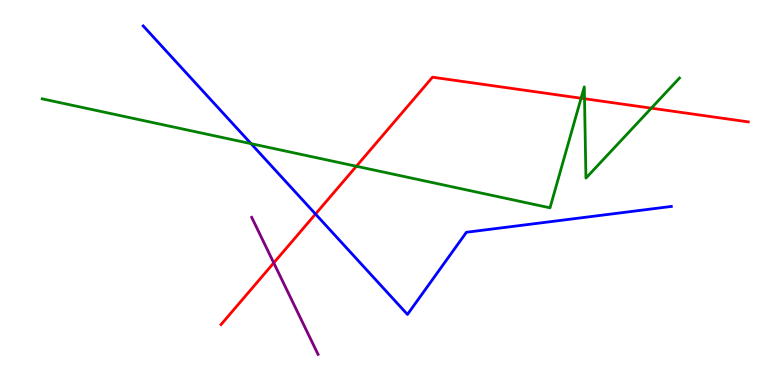[{'lines': ['blue', 'red'], 'intersections': [{'x': 4.07, 'y': 4.44}]}, {'lines': ['green', 'red'], 'intersections': [{'x': 4.6, 'y': 5.68}, {'x': 7.5, 'y': 7.45}, {'x': 7.54, 'y': 7.44}, {'x': 8.4, 'y': 7.19}]}, {'lines': ['purple', 'red'], 'intersections': [{'x': 3.53, 'y': 3.17}]}, {'lines': ['blue', 'green'], 'intersections': [{'x': 3.24, 'y': 6.27}]}, {'lines': ['blue', 'purple'], 'intersections': []}, {'lines': ['green', 'purple'], 'intersections': []}]